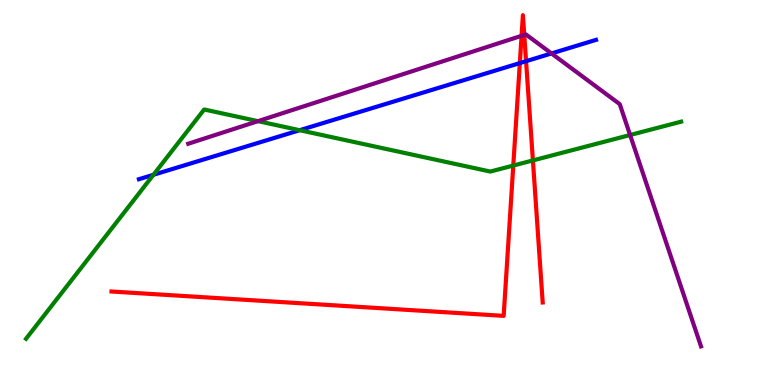[{'lines': ['blue', 'red'], 'intersections': [{'x': 6.71, 'y': 8.36}, {'x': 6.79, 'y': 8.41}]}, {'lines': ['green', 'red'], 'intersections': [{'x': 6.62, 'y': 5.7}, {'x': 6.88, 'y': 5.83}]}, {'lines': ['purple', 'red'], 'intersections': [{'x': 6.73, 'y': 9.07}, {'x': 6.76, 'y': 9.09}]}, {'lines': ['blue', 'green'], 'intersections': [{'x': 1.98, 'y': 5.46}, {'x': 3.87, 'y': 6.62}]}, {'lines': ['blue', 'purple'], 'intersections': [{'x': 7.12, 'y': 8.61}]}, {'lines': ['green', 'purple'], 'intersections': [{'x': 3.33, 'y': 6.85}, {'x': 8.13, 'y': 6.49}]}]